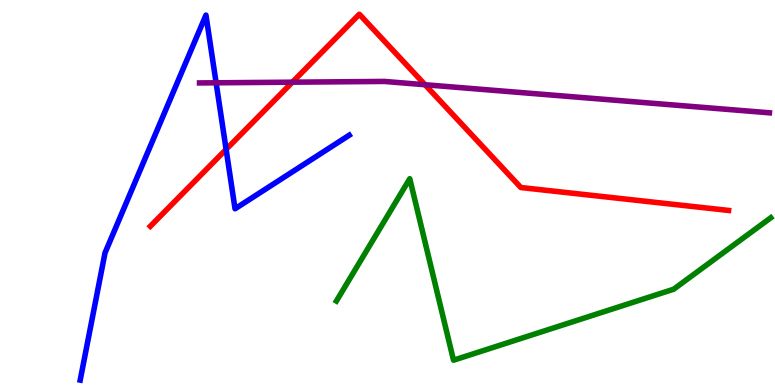[{'lines': ['blue', 'red'], 'intersections': [{'x': 2.92, 'y': 6.12}]}, {'lines': ['green', 'red'], 'intersections': []}, {'lines': ['purple', 'red'], 'intersections': [{'x': 3.77, 'y': 7.87}, {'x': 5.48, 'y': 7.8}]}, {'lines': ['blue', 'green'], 'intersections': []}, {'lines': ['blue', 'purple'], 'intersections': [{'x': 2.79, 'y': 7.85}]}, {'lines': ['green', 'purple'], 'intersections': []}]